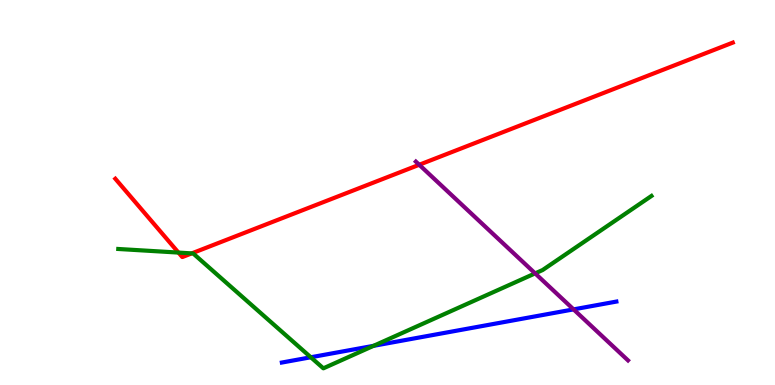[{'lines': ['blue', 'red'], 'intersections': []}, {'lines': ['green', 'red'], 'intersections': [{'x': 2.3, 'y': 3.44}, {'x': 2.47, 'y': 3.42}]}, {'lines': ['purple', 'red'], 'intersections': [{'x': 5.41, 'y': 5.72}]}, {'lines': ['blue', 'green'], 'intersections': [{'x': 4.01, 'y': 0.72}, {'x': 4.82, 'y': 1.02}]}, {'lines': ['blue', 'purple'], 'intersections': [{'x': 7.4, 'y': 1.96}]}, {'lines': ['green', 'purple'], 'intersections': [{'x': 6.91, 'y': 2.9}]}]